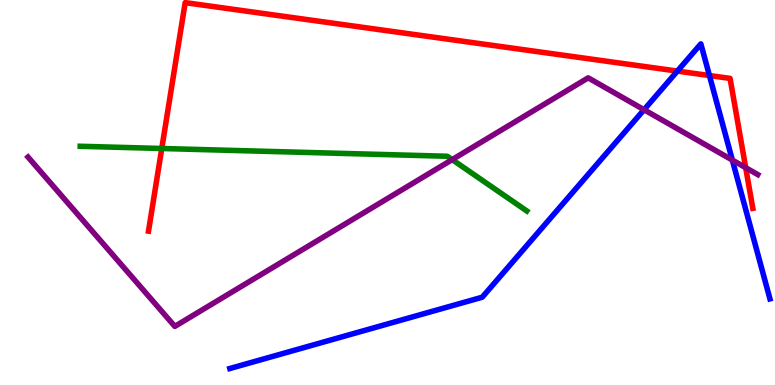[{'lines': ['blue', 'red'], 'intersections': [{'x': 8.74, 'y': 8.15}, {'x': 9.15, 'y': 8.04}]}, {'lines': ['green', 'red'], 'intersections': [{'x': 2.09, 'y': 6.14}]}, {'lines': ['purple', 'red'], 'intersections': [{'x': 9.62, 'y': 5.64}]}, {'lines': ['blue', 'green'], 'intersections': []}, {'lines': ['blue', 'purple'], 'intersections': [{'x': 8.31, 'y': 7.15}, {'x': 9.45, 'y': 5.84}]}, {'lines': ['green', 'purple'], 'intersections': [{'x': 5.83, 'y': 5.85}]}]